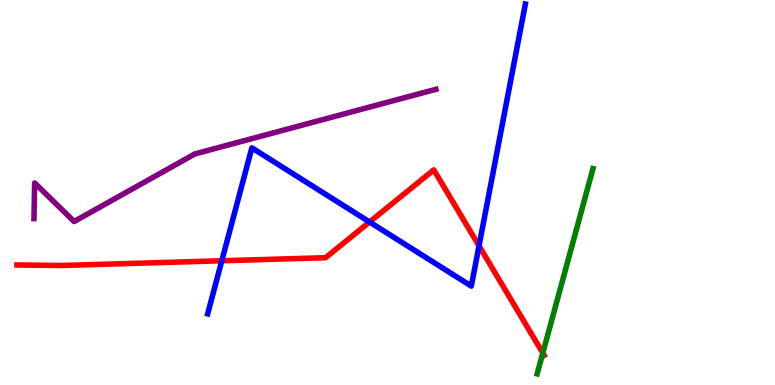[{'lines': ['blue', 'red'], 'intersections': [{'x': 2.86, 'y': 3.23}, {'x': 4.77, 'y': 4.23}, {'x': 6.18, 'y': 3.61}]}, {'lines': ['green', 'red'], 'intersections': [{'x': 7.0, 'y': 0.83}]}, {'lines': ['purple', 'red'], 'intersections': []}, {'lines': ['blue', 'green'], 'intersections': []}, {'lines': ['blue', 'purple'], 'intersections': []}, {'lines': ['green', 'purple'], 'intersections': []}]